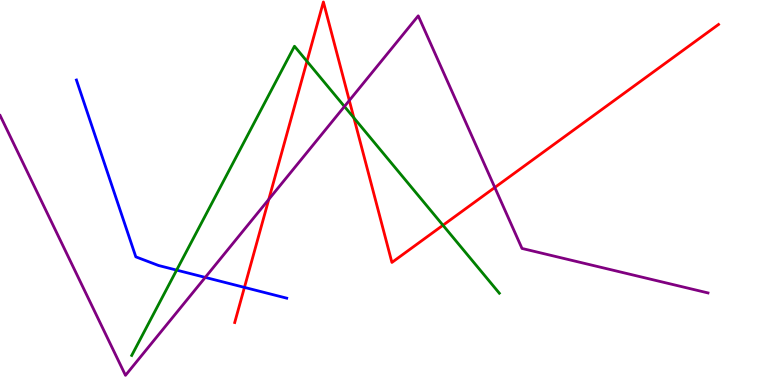[{'lines': ['blue', 'red'], 'intersections': [{'x': 3.15, 'y': 2.54}]}, {'lines': ['green', 'red'], 'intersections': [{'x': 3.96, 'y': 8.41}, {'x': 4.57, 'y': 6.94}, {'x': 5.72, 'y': 4.15}]}, {'lines': ['purple', 'red'], 'intersections': [{'x': 3.47, 'y': 4.82}, {'x': 4.51, 'y': 7.39}, {'x': 6.38, 'y': 5.13}]}, {'lines': ['blue', 'green'], 'intersections': [{'x': 2.28, 'y': 2.98}]}, {'lines': ['blue', 'purple'], 'intersections': [{'x': 2.65, 'y': 2.79}]}, {'lines': ['green', 'purple'], 'intersections': [{'x': 4.44, 'y': 7.23}]}]